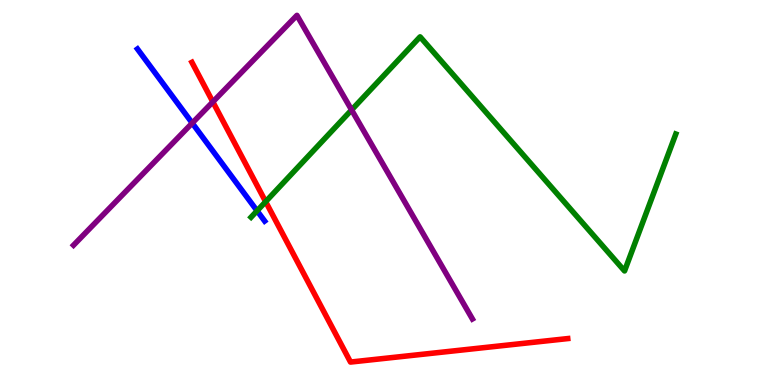[{'lines': ['blue', 'red'], 'intersections': []}, {'lines': ['green', 'red'], 'intersections': [{'x': 3.43, 'y': 4.76}]}, {'lines': ['purple', 'red'], 'intersections': [{'x': 2.75, 'y': 7.35}]}, {'lines': ['blue', 'green'], 'intersections': [{'x': 3.32, 'y': 4.52}]}, {'lines': ['blue', 'purple'], 'intersections': [{'x': 2.48, 'y': 6.8}]}, {'lines': ['green', 'purple'], 'intersections': [{'x': 4.54, 'y': 7.14}]}]